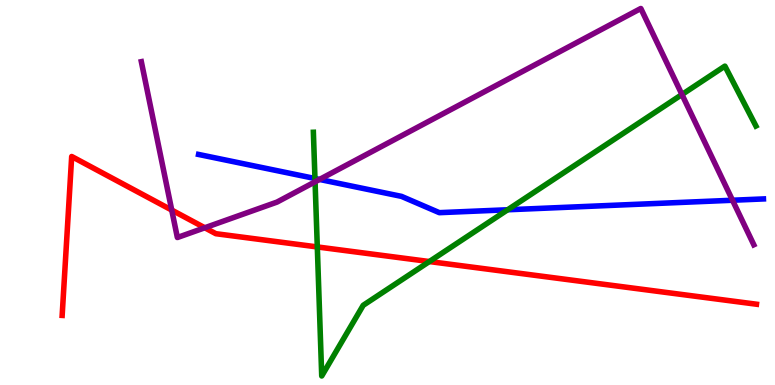[{'lines': ['blue', 'red'], 'intersections': []}, {'lines': ['green', 'red'], 'intersections': [{'x': 4.09, 'y': 3.59}, {'x': 5.54, 'y': 3.21}]}, {'lines': ['purple', 'red'], 'intersections': [{'x': 2.22, 'y': 4.54}, {'x': 2.64, 'y': 4.08}]}, {'lines': ['blue', 'green'], 'intersections': [{'x': 4.06, 'y': 5.36}, {'x': 6.55, 'y': 4.55}]}, {'lines': ['blue', 'purple'], 'intersections': [{'x': 4.12, 'y': 5.34}, {'x': 9.45, 'y': 4.8}]}, {'lines': ['green', 'purple'], 'intersections': [{'x': 4.07, 'y': 5.28}, {'x': 8.8, 'y': 7.55}]}]